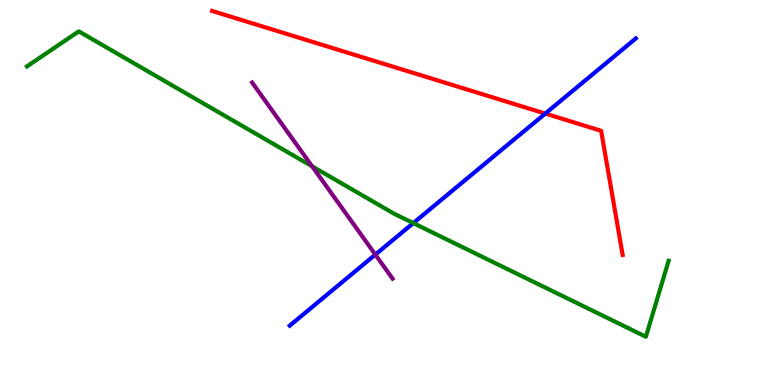[{'lines': ['blue', 'red'], 'intersections': [{'x': 7.04, 'y': 7.05}]}, {'lines': ['green', 'red'], 'intersections': []}, {'lines': ['purple', 'red'], 'intersections': []}, {'lines': ['blue', 'green'], 'intersections': [{'x': 5.33, 'y': 4.21}]}, {'lines': ['blue', 'purple'], 'intersections': [{'x': 4.84, 'y': 3.39}]}, {'lines': ['green', 'purple'], 'intersections': [{'x': 4.03, 'y': 5.68}]}]